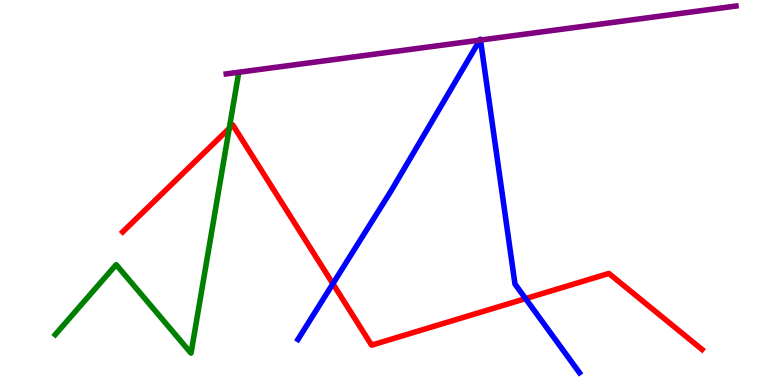[{'lines': ['blue', 'red'], 'intersections': [{'x': 4.3, 'y': 2.63}, {'x': 6.78, 'y': 2.24}]}, {'lines': ['green', 'red'], 'intersections': [{'x': 2.96, 'y': 6.67}]}, {'lines': ['purple', 'red'], 'intersections': []}, {'lines': ['blue', 'green'], 'intersections': []}, {'lines': ['blue', 'purple'], 'intersections': [{'x': 6.19, 'y': 8.96}, {'x': 6.2, 'y': 8.96}]}, {'lines': ['green', 'purple'], 'intersections': []}]